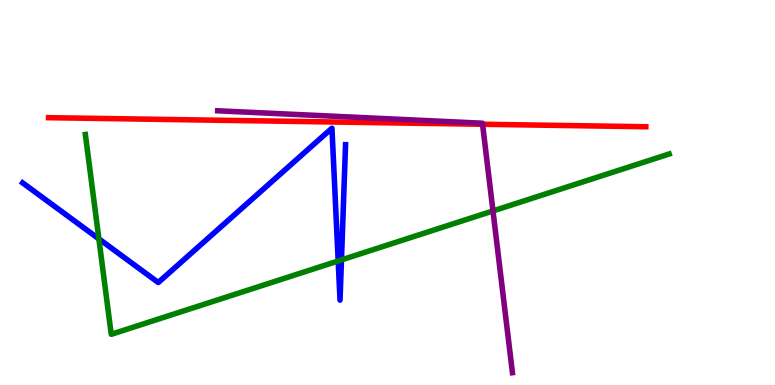[{'lines': ['blue', 'red'], 'intersections': []}, {'lines': ['green', 'red'], 'intersections': []}, {'lines': ['purple', 'red'], 'intersections': [{'x': 6.23, 'y': 6.77}]}, {'lines': ['blue', 'green'], 'intersections': [{'x': 1.28, 'y': 3.8}, {'x': 4.36, 'y': 3.22}, {'x': 4.41, 'y': 3.25}]}, {'lines': ['blue', 'purple'], 'intersections': []}, {'lines': ['green', 'purple'], 'intersections': [{'x': 6.36, 'y': 4.52}]}]